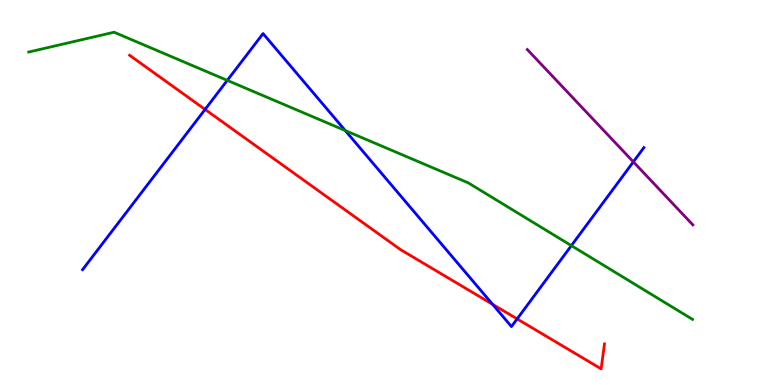[{'lines': ['blue', 'red'], 'intersections': [{'x': 2.65, 'y': 7.16}, {'x': 6.36, 'y': 2.1}, {'x': 6.67, 'y': 1.72}]}, {'lines': ['green', 'red'], 'intersections': []}, {'lines': ['purple', 'red'], 'intersections': []}, {'lines': ['blue', 'green'], 'intersections': [{'x': 2.93, 'y': 7.91}, {'x': 4.45, 'y': 6.61}, {'x': 7.37, 'y': 3.62}]}, {'lines': ['blue', 'purple'], 'intersections': [{'x': 8.17, 'y': 5.8}]}, {'lines': ['green', 'purple'], 'intersections': []}]